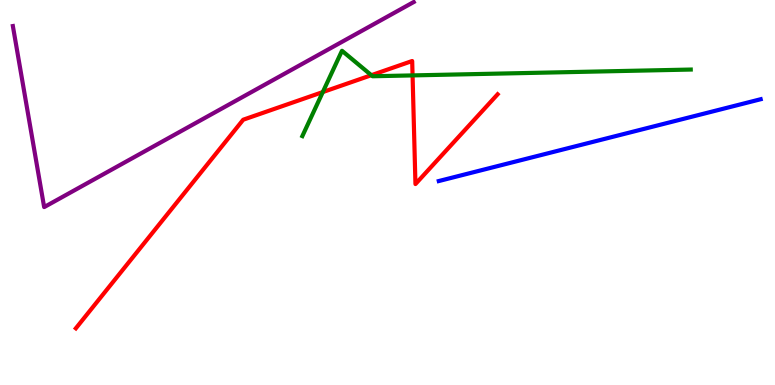[{'lines': ['blue', 'red'], 'intersections': []}, {'lines': ['green', 'red'], 'intersections': [{'x': 4.17, 'y': 7.61}, {'x': 4.79, 'y': 8.05}, {'x': 5.32, 'y': 8.04}]}, {'lines': ['purple', 'red'], 'intersections': []}, {'lines': ['blue', 'green'], 'intersections': []}, {'lines': ['blue', 'purple'], 'intersections': []}, {'lines': ['green', 'purple'], 'intersections': []}]